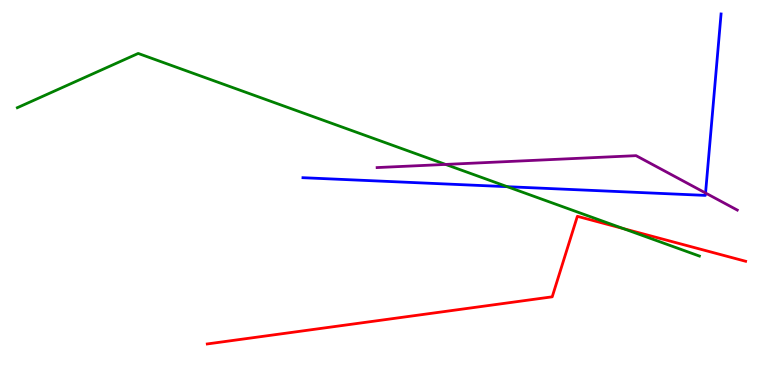[{'lines': ['blue', 'red'], 'intersections': []}, {'lines': ['green', 'red'], 'intersections': [{'x': 8.04, 'y': 4.06}]}, {'lines': ['purple', 'red'], 'intersections': []}, {'lines': ['blue', 'green'], 'intersections': [{'x': 6.55, 'y': 5.15}]}, {'lines': ['blue', 'purple'], 'intersections': [{'x': 9.1, 'y': 4.99}]}, {'lines': ['green', 'purple'], 'intersections': [{'x': 5.75, 'y': 5.73}]}]